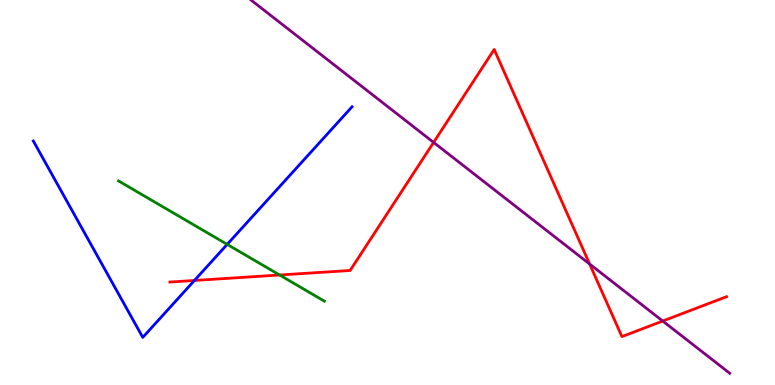[{'lines': ['blue', 'red'], 'intersections': [{'x': 2.51, 'y': 2.71}]}, {'lines': ['green', 'red'], 'intersections': [{'x': 3.61, 'y': 2.86}]}, {'lines': ['purple', 'red'], 'intersections': [{'x': 5.6, 'y': 6.3}, {'x': 7.61, 'y': 3.14}, {'x': 8.55, 'y': 1.66}]}, {'lines': ['blue', 'green'], 'intersections': [{'x': 2.93, 'y': 3.65}]}, {'lines': ['blue', 'purple'], 'intersections': []}, {'lines': ['green', 'purple'], 'intersections': []}]